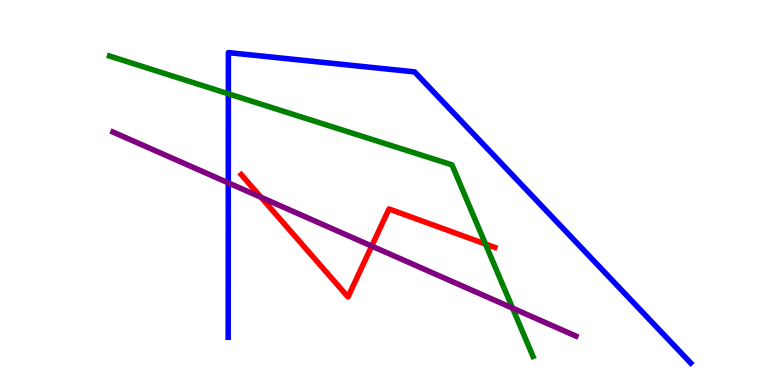[{'lines': ['blue', 'red'], 'intersections': []}, {'lines': ['green', 'red'], 'intersections': [{'x': 6.26, 'y': 3.66}]}, {'lines': ['purple', 'red'], 'intersections': [{'x': 3.37, 'y': 4.88}, {'x': 4.8, 'y': 3.61}]}, {'lines': ['blue', 'green'], 'intersections': [{'x': 2.95, 'y': 7.56}]}, {'lines': ['blue', 'purple'], 'intersections': [{'x': 2.95, 'y': 5.25}]}, {'lines': ['green', 'purple'], 'intersections': [{'x': 6.61, 'y': 2.0}]}]